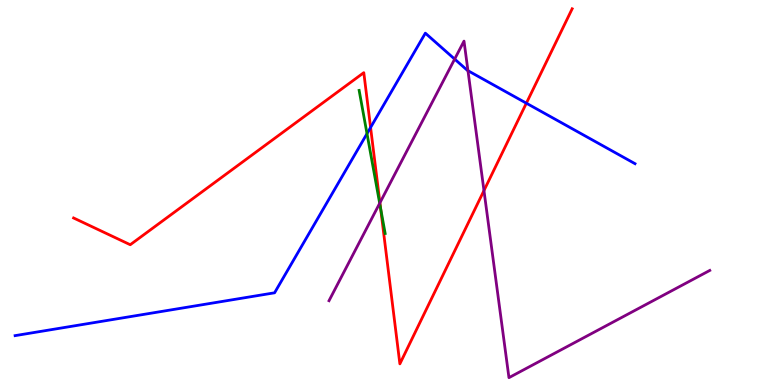[{'lines': ['blue', 'red'], 'intersections': [{'x': 4.78, 'y': 6.69}, {'x': 6.79, 'y': 7.32}]}, {'lines': ['green', 'red'], 'intersections': [{'x': 4.91, 'y': 4.58}]}, {'lines': ['purple', 'red'], 'intersections': [{'x': 4.9, 'y': 4.73}, {'x': 6.24, 'y': 5.05}]}, {'lines': ['blue', 'green'], 'intersections': [{'x': 4.74, 'y': 6.53}]}, {'lines': ['blue', 'purple'], 'intersections': [{'x': 5.87, 'y': 8.47}, {'x': 6.04, 'y': 8.16}]}, {'lines': ['green', 'purple'], 'intersections': [{'x': 4.9, 'y': 4.72}]}]